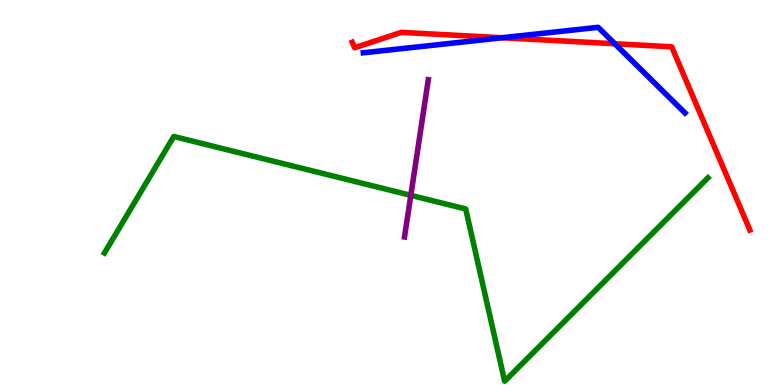[{'lines': ['blue', 'red'], 'intersections': [{'x': 6.48, 'y': 9.02}, {'x': 7.93, 'y': 8.86}]}, {'lines': ['green', 'red'], 'intersections': []}, {'lines': ['purple', 'red'], 'intersections': []}, {'lines': ['blue', 'green'], 'intersections': []}, {'lines': ['blue', 'purple'], 'intersections': []}, {'lines': ['green', 'purple'], 'intersections': [{'x': 5.3, 'y': 4.93}]}]